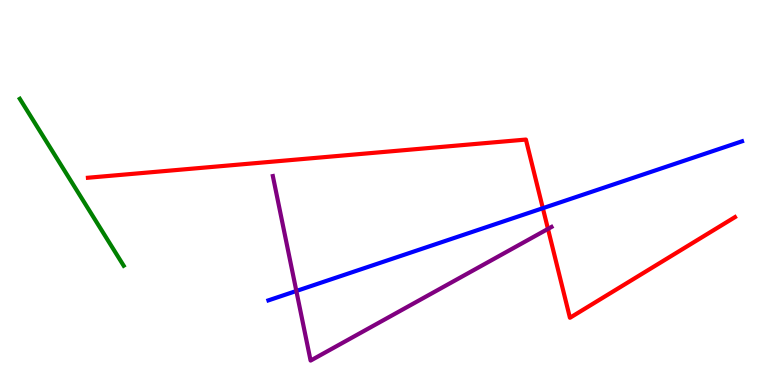[{'lines': ['blue', 'red'], 'intersections': [{'x': 7.0, 'y': 4.59}]}, {'lines': ['green', 'red'], 'intersections': []}, {'lines': ['purple', 'red'], 'intersections': [{'x': 7.07, 'y': 4.05}]}, {'lines': ['blue', 'green'], 'intersections': []}, {'lines': ['blue', 'purple'], 'intersections': [{'x': 3.82, 'y': 2.44}]}, {'lines': ['green', 'purple'], 'intersections': []}]